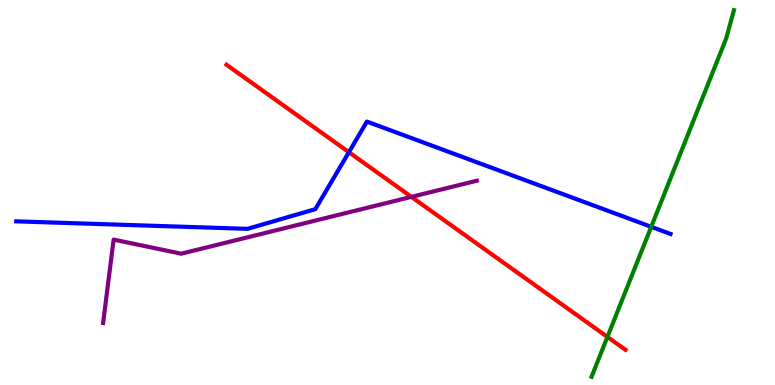[{'lines': ['blue', 'red'], 'intersections': [{'x': 4.5, 'y': 6.05}]}, {'lines': ['green', 'red'], 'intersections': [{'x': 7.84, 'y': 1.25}]}, {'lines': ['purple', 'red'], 'intersections': [{'x': 5.31, 'y': 4.89}]}, {'lines': ['blue', 'green'], 'intersections': [{'x': 8.4, 'y': 4.11}]}, {'lines': ['blue', 'purple'], 'intersections': []}, {'lines': ['green', 'purple'], 'intersections': []}]